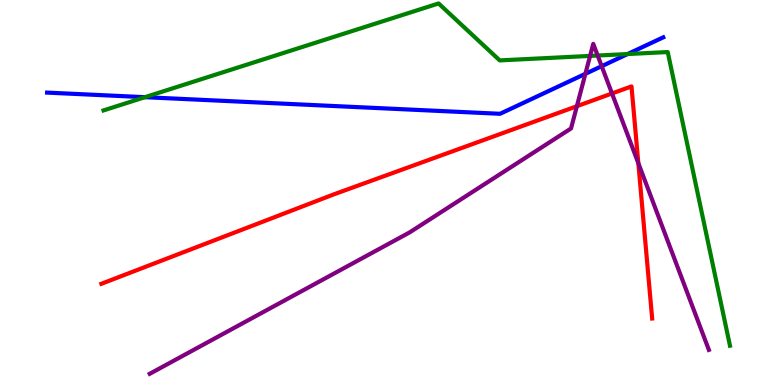[{'lines': ['blue', 'red'], 'intersections': []}, {'lines': ['green', 'red'], 'intersections': []}, {'lines': ['purple', 'red'], 'intersections': [{'x': 7.44, 'y': 7.24}, {'x': 7.9, 'y': 7.57}, {'x': 8.24, 'y': 5.76}]}, {'lines': ['blue', 'green'], 'intersections': [{'x': 1.87, 'y': 7.48}, {'x': 8.1, 'y': 8.6}]}, {'lines': ['blue', 'purple'], 'intersections': [{'x': 7.55, 'y': 8.08}, {'x': 7.76, 'y': 8.28}]}, {'lines': ['green', 'purple'], 'intersections': [{'x': 7.61, 'y': 8.55}, {'x': 7.71, 'y': 8.56}]}]